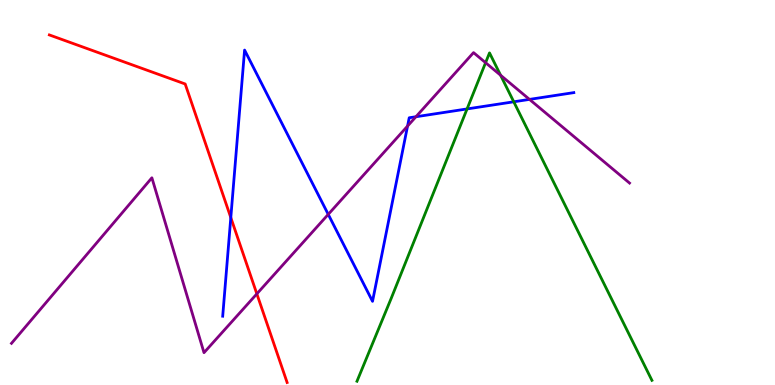[{'lines': ['blue', 'red'], 'intersections': [{'x': 2.98, 'y': 4.35}]}, {'lines': ['green', 'red'], 'intersections': []}, {'lines': ['purple', 'red'], 'intersections': [{'x': 3.31, 'y': 2.37}]}, {'lines': ['blue', 'green'], 'intersections': [{'x': 6.03, 'y': 7.17}, {'x': 6.63, 'y': 7.36}]}, {'lines': ['blue', 'purple'], 'intersections': [{'x': 4.24, 'y': 4.43}, {'x': 5.26, 'y': 6.73}, {'x': 5.37, 'y': 6.97}, {'x': 6.83, 'y': 7.42}]}, {'lines': ['green', 'purple'], 'intersections': [{'x': 6.27, 'y': 8.37}, {'x': 6.46, 'y': 8.05}]}]